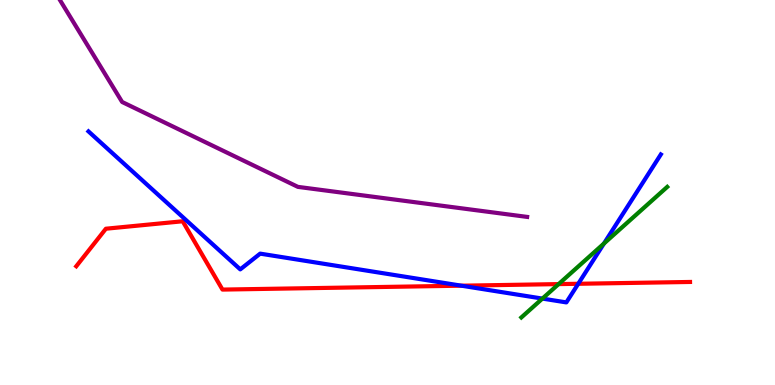[{'lines': ['blue', 'red'], 'intersections': [{'x': 5.95, 'y': 2.58}, {'x': 7.46, 'y': 2.63}]}, {'lines': ['green', 'red'], 'intersections': [{'x': 7.21, 'y': 2.62}]}, {'lines': ['purple', 'red'], 'intersections': []}, {'lines': ['blue', 'green'], 'intersections': [{'x': 7.0, 'y': 2.24}, {'x': 7.79, 'y': 3.67}]}, {'lines': ['blue', 'purple'], 'intersections': []}, {'lines': ['green', 'purple'], 'intersections': []}]